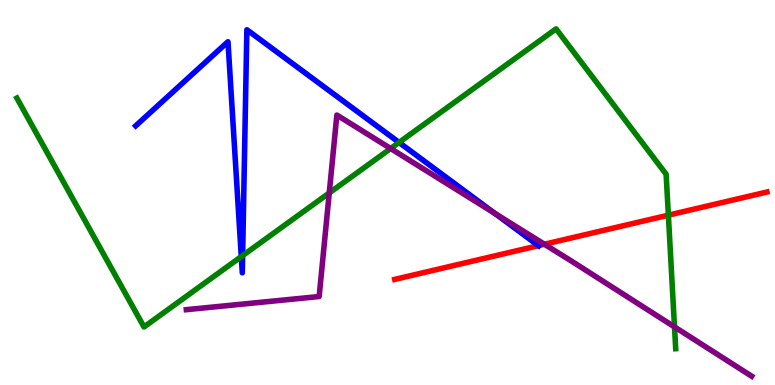[{'lines': ['blue', 'red'], 'intersections': [{'x': 6.95, 'y': 3.62}]}, {'lines': ['green', 'red'], 'intersections': [{'x': 8.62, 'y': 4.41}]}, {'lines': ['purple', 'red'], 'intersections': [{'x': 7.02, 'y': 3.66}]}, {'lines': ['blue', 'green'], 'intersections': [{'x': 3.11, 'y': 3.34}, {'x': 3.13, 'y': 3.36}, {'x': 5.15, 'y': 6.3}]}, {'lines': ['blue', 'purple'], 'intersections': [{'x': 6.39, 'y': 4.46}]}, {'lines': ['green', 'purple'], 'intersections': [{'x': 4.25, 'y': 4.99}, {'x': 5.04, 'y': 6.14}, {'x': 8.7, 'y': 1.51}]}]